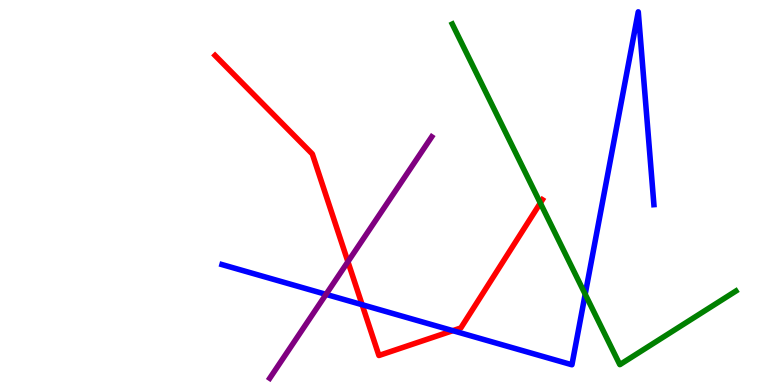[{'lines': ['blue', 'red'], 'intersections': [{'x': 4.67, 'y': 2.09}, {'x': 5.84, 'y': 1.41}]}, {'lines': ['green', 'red'], 'intersections': [{'x': 6.97, 'y': 4.73}]}, {'lines': ['purple', 'red'], 'intersections': [{'x': 4.49, 'y': 3.2}]}, {'lines': ['blue', 'green'], 'intersections': [{'x': 7.55, 'y': 2.36}]}, {'lines': ['blue', 'purple'], 'intersections': [{'x': 4.21, 'y': 2.35}]}, {'lines': ['green', 'purple'], 'intersections': []}]